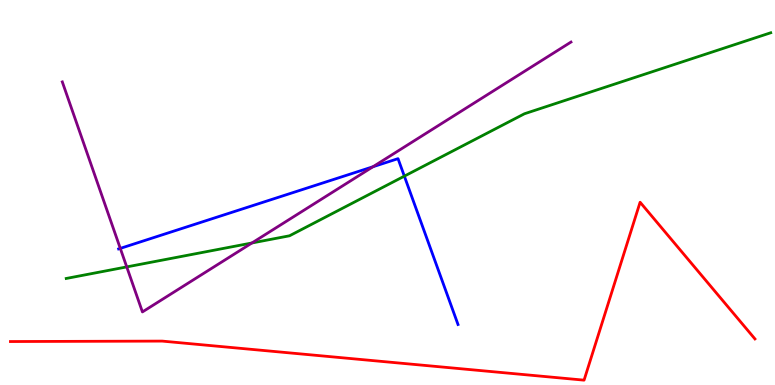[{'lines': ['blue', 'red'], 'intersections': []}, {'lines': ['green', 'red'], 'intersections': []}, {'lines': ['purple', 'red'], 'intersections': []}, {'lines': ['blue', 'green'], 'intersections': [{'x': 5.22, 'y': 5.42}]}, {'lines': ['blue', 'purple'], 'intersections': [{'x': 1.55, 'y': 3.55}, {'x': 4.81, 'y': 5.67}]}, {'lines': ['green', 'purple'], 'intersections': [{'x': 1.64, 'y': 3.07}, {'x': 3.25, 'y': 3.69}]}]